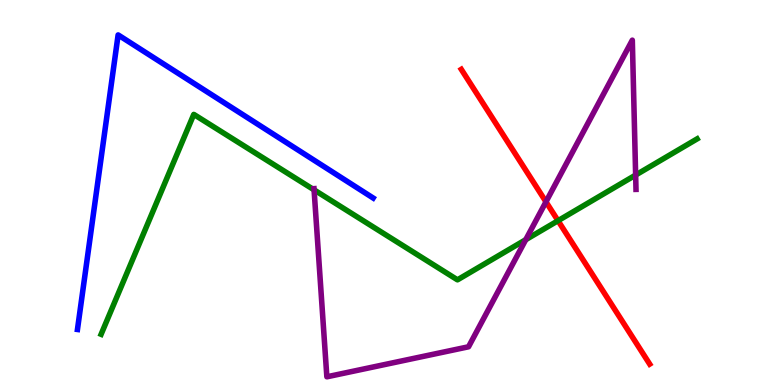[{'lines': ['blue', 'red'], 'intersections': []}, {'lines': ['green', 'red'], 'intersections': [{'x': 7.2, 'y': 4.27}]}, {'lines': ['purple', 'red'], 'intersections': [{'x': 7.04, 'y': 4.76}]}, {'lines': ['blue', 'green'], 'intersections': []}, {'lines': ['blue', 'purple'], 'intersections': []}, {'lines': ['green', 'purple'], 'intersections': [{'x': 4.05, 'y': 5.07}, {'x': 6.78, 'y': 3.77}, {'x': 8.2, 'y': 5.45}]}]